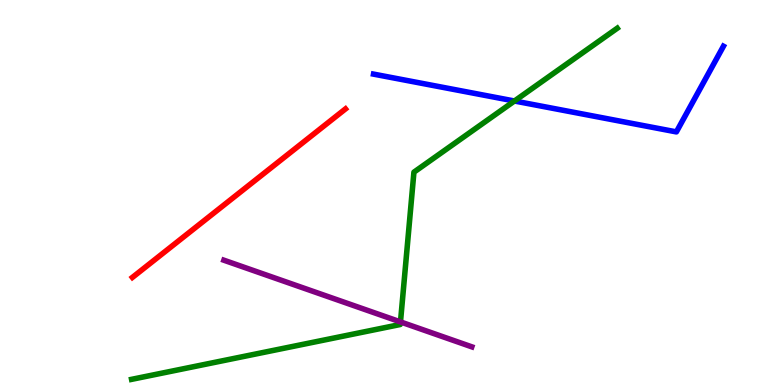[{'lines': ['blue', 'red'], 'intersections': []}, {'lines': ['green', 'red'], 'intersections': []}, {'lines': ['purple', 'red'], 'intersections': []}, {'lines': ['blue', 'green'], 'intersections': [{'x': 6.64, 'y': 7.38}]}, {'lines': ['blue', 'purple'], 'intersections': []}, {'lines': ['green', 'purple'], 'intersections': [{'x': 5.17, 'y': 1.64}]}]